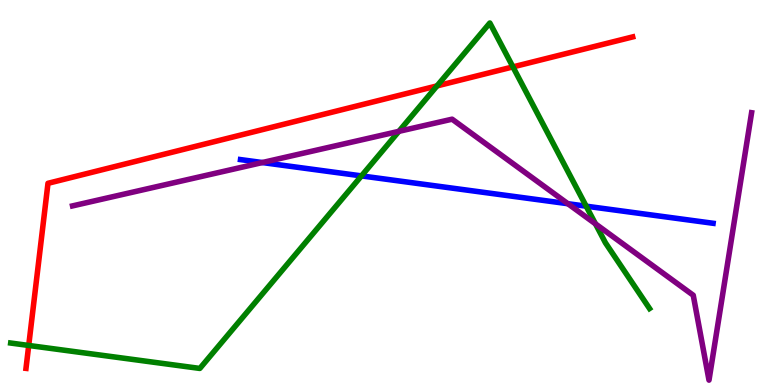[{'lines': ['blue', 'red'], 'intersections': []}, {'lines': ['green', 'red'], 'intersections': [{'x': 0.371, 'y': 1.03}, {'x': 5.64, 'y': 7.77}, {'x': 6.62, 'y': 8.26}]}, {'lines': ['purple', 'red'], 'intersections': []}, {'lines': ['blue', 'green'], 'intersections': [{'x': 4.66, 'y': 5.43}, {'x': 7.56, 'y': 4.64}]}, {'lines': ['blue', 'purple'], 'intersections': [{'x': 3.38, 'y': 5.78}, {'x': 7.33, 'y': 4.71}]}, {'lines': ['green', 'purple'], 'intersections': [{'x': 5.15, 'y': 6.59}, {'x': 7.68, 'y': 4.19}]}]